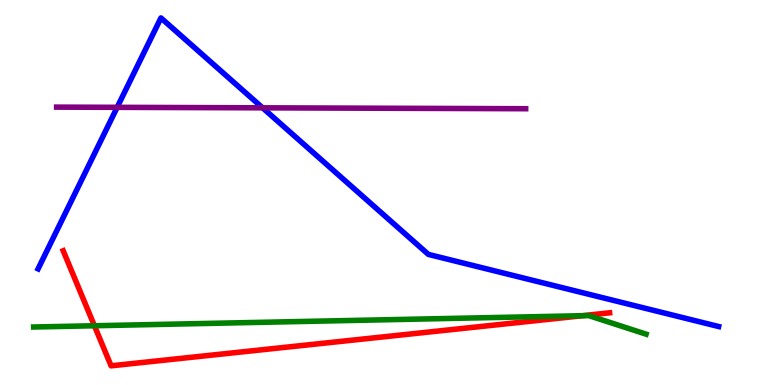[{'lines': ['blue', 'red'], 'intersections': []}, {'lines': ['green', 'red'], 'intersections': [{'x': 1.22, 'y': 1.54}, {'x': 7.51, 'y': 1.8}]}, {'lines': ['purple', 'red'], 'intersections': []}, {'lines': ['blue', 'green'], 'intersections': []}, {'lines': ['blue', 'purple'], 'intersections': [{'x': 1.51, 'y': 7.21}, {'x': 3.39, 'y': 7.2}]}, {'lines': ['green', 'purple'], 'intersections': []}]